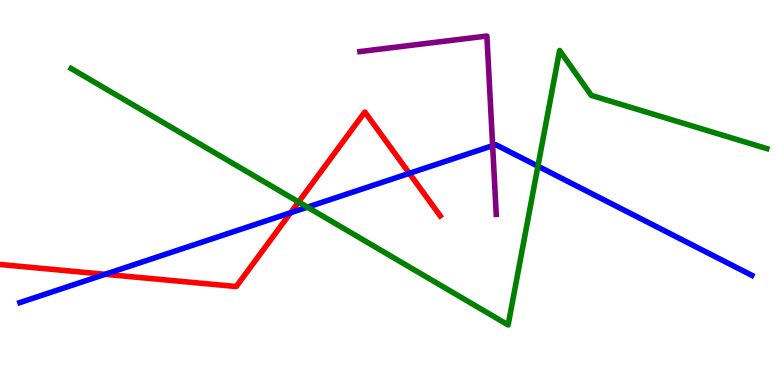[{'lines': ['blue', 'red'], 'intersections': [{'x': 1.36, 'y': 2.88}, {'x': 3.75, 'y': 4.47}, {'x': 5.28, 'y': 5.5}]}, {'lines': ['green', 'red'], 'intersections': [{'x': 3.85, 'y': 4.75}]}, {'lines': ['purple', 'red'], 'intersections': []}, {'lines': ['blue', 'green'], 'intersections': [{'x': 3.97, 'y': 4.62}, {'x': 6.94, 'y': 5.68}]}, {'lines': ['blue', 'purple'], 'intersections': [{'x': 6.36, 'y': 6.22}]}, {'lines': ['green', 'purple'], 'intersections': []}]